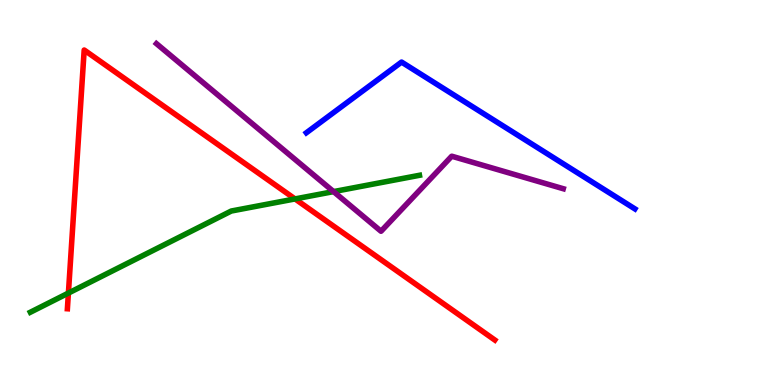[{'lines': ['blue', 'red'], 'intersections': []}, {'lines': ['green', 'red'], 'intersections': [{'x': 0.883, 'y': 2.39}, {'x': 3.81, 'y': 4.83}]}, {'lines': ['purple', 'red'], 'intersections': []}, {'lines': ['blue', 'green'], 'intersections': []}, {'lines': ['blue', 'purple'], 'intersections': []}, {'lines': ['green', 'purple'], 'intersections': [{'x': 4.3, 'y': 5.02}]}]